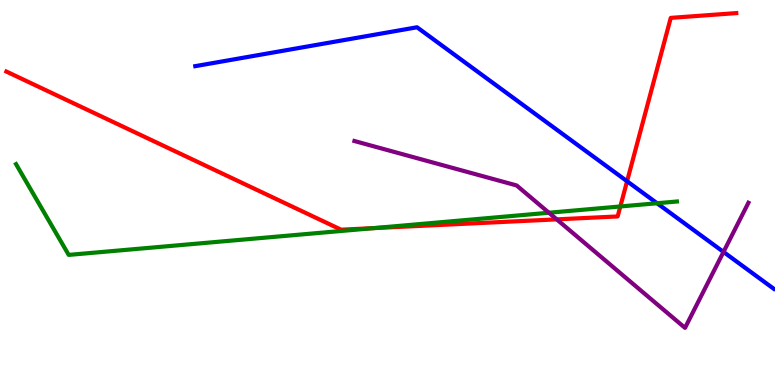[{'lines': ['blue', 'red'], 'intersections': [{'x': 8.09, 'y': 5.29}]}, {'lines': ['green', 'red'], 'intersections': [{'x': 4.82, 'y': 4.07}, {'x': 8.0, 'y': 4.64}]}, {'lines': ['purple', 'red'], 'intersections': [{'x': 7.18, 'y': 4.3}]}, {'lines': ['blue', 'green'], 'intersections': [{'x': 8.48, 'y': 4.72}]}, {'lines': ['blue', 'purple'], 'intersections': [{'x': 9.34, 'y': 3.46}]}, {'lines': ['green', 'purple'], 'intersections': [{'x': 7.08, 'y': 4.47}]}]